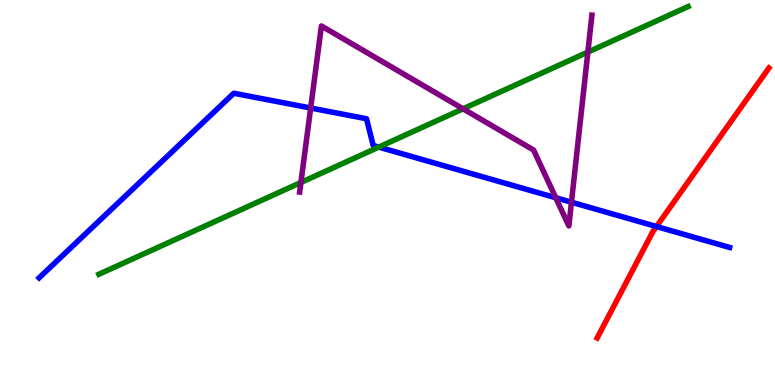[{'lines': ['blue', 'red'], 'intersections': [{'x': 8.47, 'y': 4.12}]}, {'lines': ['green', 'red'], 'intersections': []}, {'lines': ['purple', 'red'], 'intersections': []}, {'lines': ['blue', 'green'], 'intersections': [{'x': 4.89, 'y': 6.18}]}, {'lines': ['blue', 'purple'], 'intersections': [{'x': 4.01, 'y': 7.19}, {'x': 7.17, 'y': 4.86}, {'x': 7.37, 'y': 4.75}]}, {'lines': ['green', 'purple'], 'intersections': [{'x': 3.88, 'y': 5.26}, {'x': 5.97, 'y': 7.17}, {'x': 7.59, 'y': 8.65}]}]